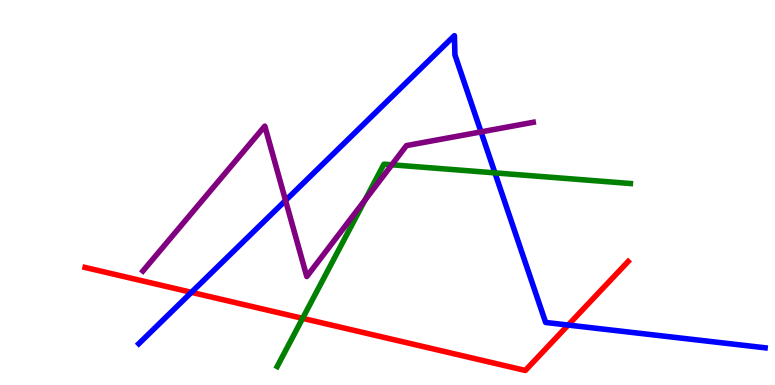[{'lines': ['blue', 'red'], 'intersections': [{'x': 2.47, 'y': 2.41}, {'x': 7.33, 'y': 1.56}]}, {'lines': ['green', 'red'], 'intersections': [{'x': 3.9, 'y': 1.73}]}, {'lines': ['purple', 'red'], 'intersections': []}, {'lines': ['blue', 'green'], 'intersections': [{'x': 6.39, 'y': 5.51}]}, {'lines': ['blue', 'purple'], 'intersections': [{'x': 3.68, 'y': 4.79}, {'x': 6.21, 'y': 6.57}]}, {'lines': ['green', 'purple'], 'intersections': [{'x': 4.71, 'y': 4.8}, {'x': 5.06, 'y': 5.72}]}]